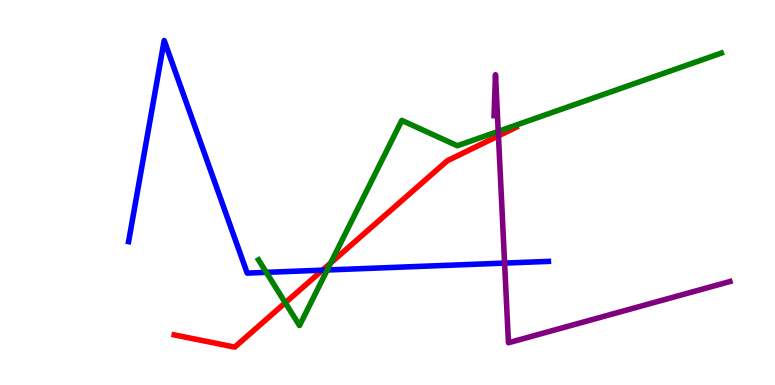[{'lines': ['blue', 'red'], 'intersections': [{'x': 4.16, 'y': 2.98}]}, {'lines': ['green', 'red'], 'intersections': [{'x': 3.68, 'y': 2.14}, {'x': 4.27, 'y': 3.17}]}, {'lines': ['purple', 'red'], 'intersections': [{'x': 6.43, 'y': 6.47}]}, {'lines': ['blue', 'green'], 'intersections': [{'x': 3.44, 'y': 2.93}, {'x': 4.22, 'y': 2.99}]}, {'lines': ['blue', 'purple'], 'intersections': [{'x': 6.51, 'y': 3.17}]}, {'lines': ['green', 'purple'], 'intersections': [{'x': 6.43, 'y': 6.59}]}]